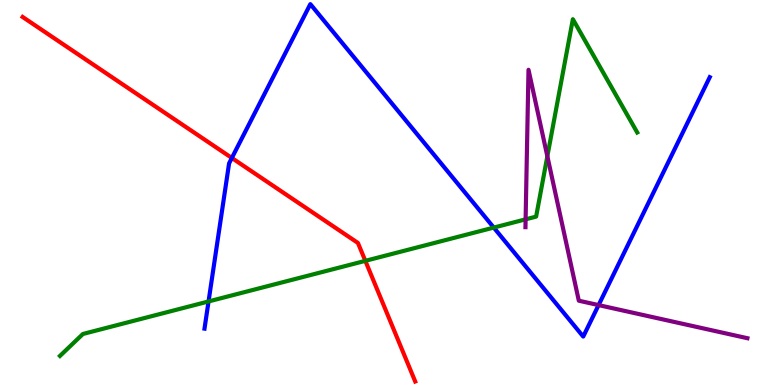[{'lines': ['blue', 'red'], 'intersections': [{'x': 2.99, 'y': 5.9}]}, {'lines': ['green', 'red'], 'intersections': [{'x': 4.71, 'y': 3.22}]}, {'lines': ['purple', 'red'], 'intersections': []}, {'lines': ['blue', 'green'], 'intersections': [{'x': 2.69, 'y': 2.17}, {'x': 6.37, 'y': 4.09}]}, {'lines': ['blue', 'purple'], 'intersections': [{'x': 7.72, 'y': 2.08}]}, {'lines': ['green', 'purple'], 'intersections': [{'x': 6.78, 'y': 4.3}, {'x': 7.06, 'y': 5.94}]}]